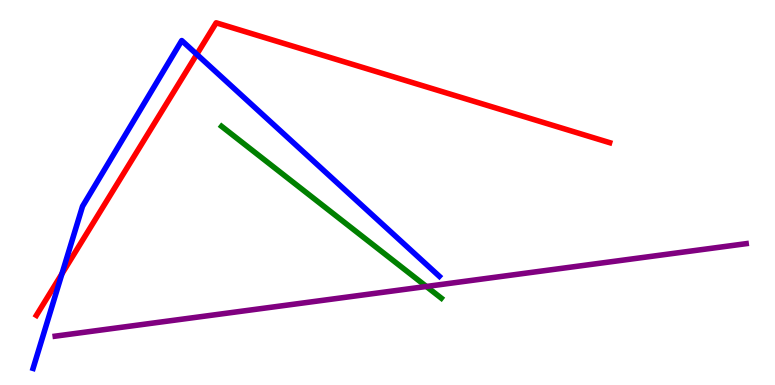[{'lines': ['blue', 'red'], 'intersections': [{'x': 0.799, 'y': 2.89}, {'x': 2.54, 'y': 8.59}]}, {'lines': ['green', 'red'], 'intersections': []}, {'lines': ['purple', 'red'], 'intersections': []}, {'lines': ['blue', 'green'], 'intersections': []}, {'lines': ['blue', 'purple'], 'intersections': []}, {'lines': ['green', 'purple'], 'intersections': [{'x': 5.5, 'y': 2.56}]}]